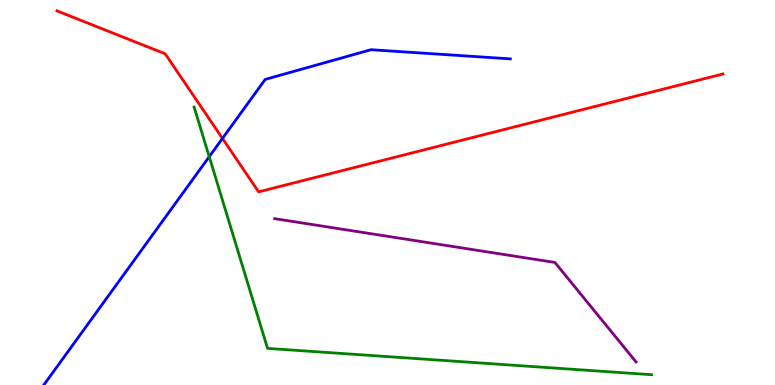[{'lines': ['blue', 'red'], 'intersections': [{'x': 2.87, 'y': 6.4}]}, {'lines': ['green', 'red'], 'intersections': []}, {'lines': ['purple', 'red'], 'intersections': []}, {'lines': ['blue', 'green'], 'intersections': [{'x': 2.7, 'y': 5.93}]}, {'lines': ['blue', 'purple'], 'intersections': []}, {'lines': ['green', 'purple'], 'intersections': []}]